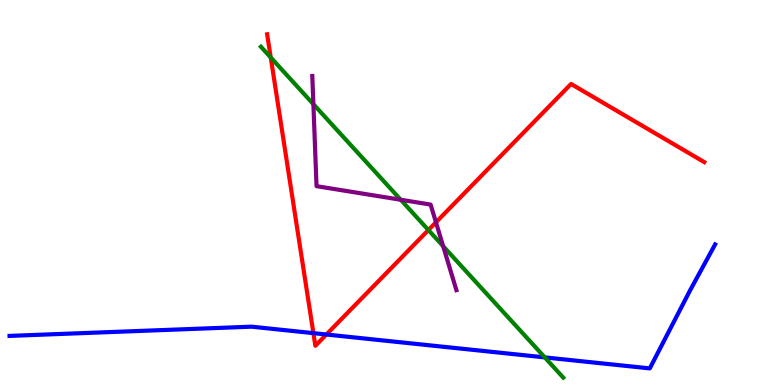[{'lines': ['blue', 'red'], 'intersections': [{'x': 4.04, 'y': 1.35}, {'x': 4.21, 'y': 1.31}]}, {'lines': ['green', 'red'], 'intersections': [{'x': 3.49, 'y': 8.51}, {'x': 5.53, 'y': 4.03}]}, {'lines': ['purple', 'red'], 'intersections': [{'x': 5.63, 'y': 4.23}]}, {'lines': ['blue', 'green'], 'intersections': [{'x': 7.03, 'y': 0.717}]}, {'lines': ['blue', 'purple'], 'intersections': []}, {'lines': ['green', 'purple'], 'intersections': [{'x': 4.04, 'y': 7.29}, {'x': 5.17, 'y': 4.81}, {'x': 5.72, 'y': 3.61}]}]